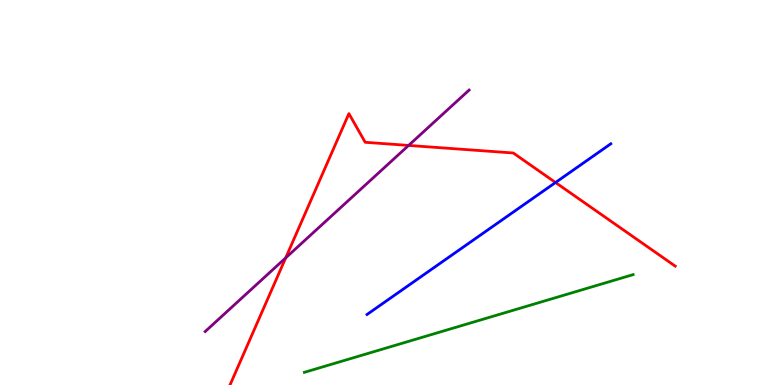[{'lines': ['blue', 'red'], 'intersections': [{'x': 7.17, 'y': 5.26}]}, {'lines': ['green', 'red'], 'intersections': []}, {'lines': ['purple', 'red'], 'intersections': [{'x': 3.69, 'y': 3.3}, {'x': 5.27, 'y': 6.22}]}, {'lines': ['blue', 'green'], 'intersections': []}, {'lines': ['blue', 'purple'], 'intersections': []}, {'lines': ['green', 'purple'], 'intersections': []}]